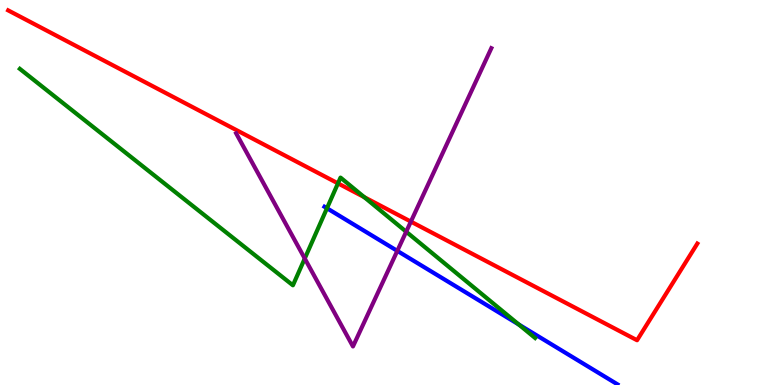[{'lines': ['blue', 'red'], 'intersections': []}, {'lines': ['green', 'red'], 'intersections': [{'x': 4.36, 'y': 5.24}, {'x': 4.7, 'y': 4.88}]}, {'lines': ['purple', 'red'], 'intersections': [{'x': 5.3, 'y': 4.24}]}, {'lines': ['blue', 'green'], 'intersections': [{'x': 4.22, 'y': 4.59}, {'x': 6.69, 'y': 1.57}]}, {'lines': ['blue', 'purple'], 'intersections': [{'x': 5.13, 'y': 3.48}]}, {'lines': ['green', 'purple'], 'intersections': [{'x': 3.93, 'y': 3.29}, {'x': 5.24, 'y': 3.98}]}]